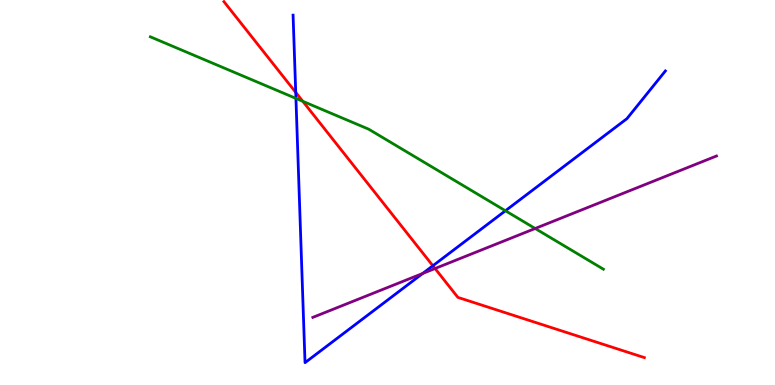[{'lines': ['blue', 'red'], 'intersections': [{'x': 3.82, 'y': 7.6}, {'x': 5.59, 'y': 3.1}]}, {'lines': ['green', 'red'], 'intersections': [{'x': 3.91, 'y': 7.37}]}, {'lines': ['purple', 'red'], 'intersections': [{'x': 5.61, 'y': 3.03}]}, {'lines': ['blue', 'green'], 'intersections': [{'x': 3.82, 'y': 7.44}, {'x': 6.52, 'y': 4.53}]}, {'lines': ['blue', 'purple'], 'intersections': [{'x': 5.45, 'y': 2.9}]}, {'lines': ['green', 'purple'], 'intersections': [{'x': 6.91, 'y': 4.07}]}]